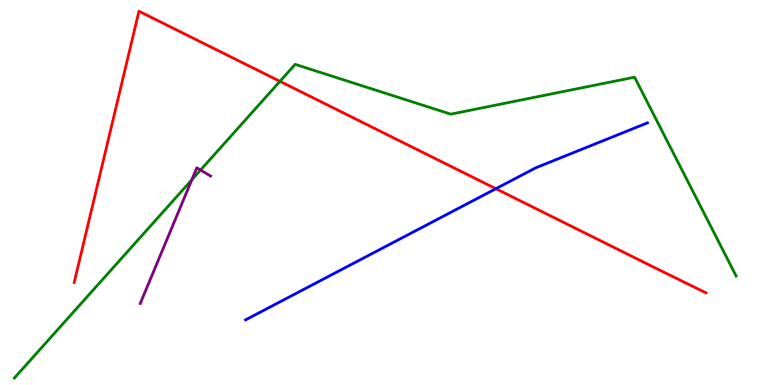[{'lines': ['blue', 'red'], 'intersections': [{'x': 6.4, 'y': 5.1}]}, {'lines': ['green', 'red'], 'intersections': [{'x': 3.61, 'y': 7.89}]}, {'lines': ['purple', 'red'], 'intersections': []}, {'lines': ['blue', 'green'], 'intersections': []}, {'lines': ['blue', 'purple'], 'intersections': []}, {'lines': ['green', 'purple'], 'intersections': [{'x': 2.48, 'y': 5.33}, {'x': 2.59, 'y': 5.58}]}]